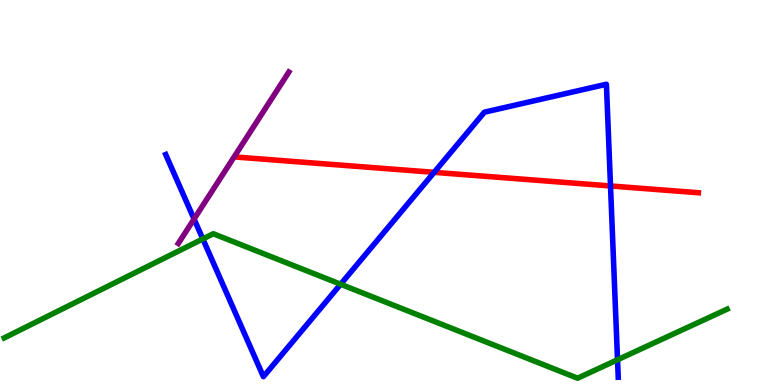[{'lines': ['blue', 'red'], 'intersections': [{'x': 5.6, 'y': 5.52}, {'x': 7.88, 'y': 5.17}]}, {'lines': ['green', 'red'], 'intersections': []}, {'lines': ['purple', 'red'], 'intersections': []}, {'lines': ['blue', 'green'], 'intersections': [{'x': 2.62, 'y': 3.79}, {'x': 4.4, 'y': 2.62}, {'x': 7.97, 'y': 0.656}]}, {'lines': ['blue', 'purple'], 'intersections': [{'x': 2.5, 'y': 4.31}]}, {'lines': ['green', 'purple'], 'intersections': []}]